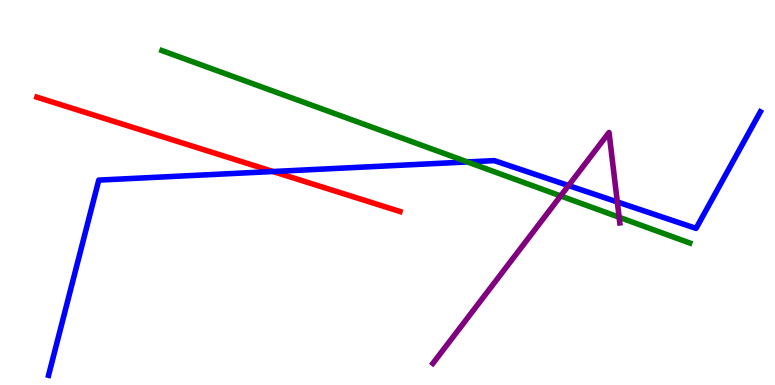[{'lines': ['blue', 'red'], 'intersections': [{'x': 3.52, 'y': 5.54}]}, {'lines': ['green', 'red'], 'intersections': []}, {'lines': ['purple', 'red'], 'intersections': []}, {'lines': ['blue', 'green'], 'intersections': [{'x': 6.03, 'y': 5.79}]}, {'lines': ['blue', 'purple'], 'intersections': [{'x': 7.34, 'y': 5.18}, {'x': 7.97, 'y': 4.75}]}, {'lines': ['green', 'purple'], 'intersections': [{'x': 7.23, 'y': 4.91}, {'x': 7.99, 'y': 4.36}]}]